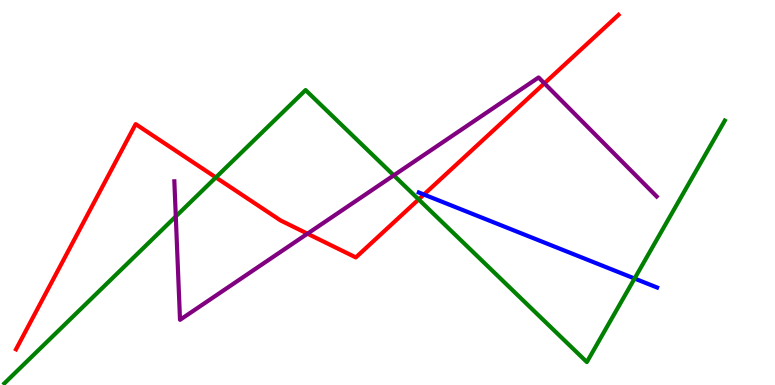[{'lines': ['blue', 'red'], 'intersections': [{'x': 5.47, 'y': 4.95}]}, {'lines': ['green', 'red'], 'intersections': [{'x': 2.79, 'y': 5.39}, {'x': 5.4, 'y': 4.82}]}, {'lines': ['purple', 'red'], 'intersections': [{'x': 3.97, 'y': 3.93}, {'x': 7.02, 'y': 7.84}]}, {'lines': ['blue', 'green'], 'intersections': [{'x': 8.19, 'y': 2.77}]}, {'lines': ['blue', 'purple'], 'intersections': []}, {'lines': ['green', 'purple'], 'intersections': [{'x': 2.27, 'y': 4.38}, {'x': 5.08, 'y': 5.45}]}]